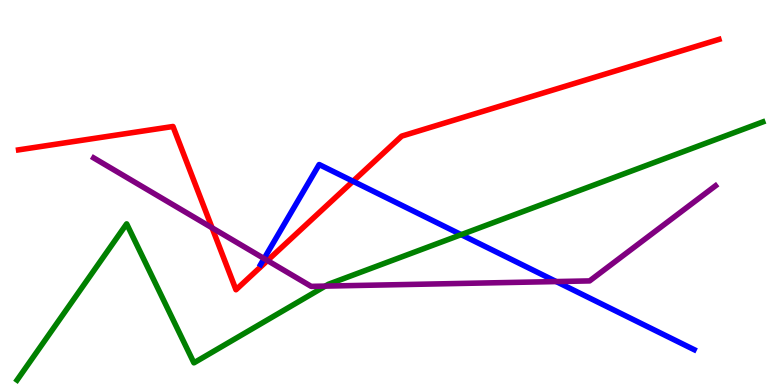[{'lines': ['blue', 'red'], 'intersections': [{'x': 4.55, 'y': 5.29}]}, {'lines': ['green', 'red'], 'intersections': []}, {'lines': ['purple', 'red'], 'intersections': [{'x': 2.74, 'y': 4.08}, {'x': 3.45, 'y': 3.23}]}, {'lines': ['blue', 'green'], 'intersections': [{'x': 5.95, 'y': 3.91}]}, {'lines': ['blue', 'purple'], 'intersections': [{'x': 3.41, 'y': 3.28}, {'x': 7.18, 'y': 2.69}]}, {'lines': ['green', 'purple'], 'intersections': [{'x': 4.2, 'y': 2.57}]}]